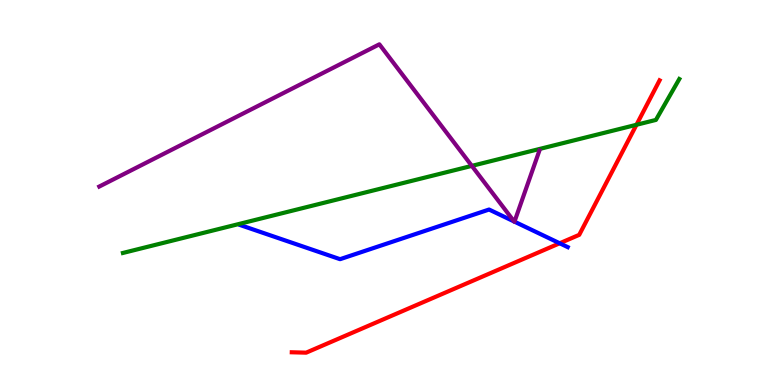[{'lines': ['blue', 'red'], 'intersections': [{'x': 7.22, 'y': 3.68}]}, {'lines': ['green', 'red'], 'intersections': [{'x': 8.21, 'y': 6.76}]}, {'lines': ['purple', 'red'], 'intersections': []}, {'lines': ['blue', 'green'], 'intersections': []}, {'lines': ['blue', 'purple'], 'intersections': [{'x': 6.63, 'y': 4.25}, {'x': 6.64, 'y': 4.24}]}, {'lines': ['green', 'purple'], 'intersections': [{'x': 6.09, 'y': 5.69}]}]